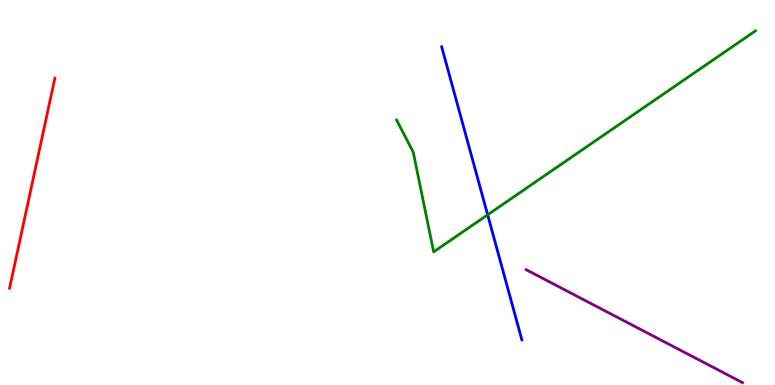[{'lines': ['blue', 'red'], 'intersections': []}, {'lines': ['green', 'red'], 'intersections': []}, {'lines': ['purple', 'red'], 'intersections': []}, {'lines': ['blue', 'green'], 'intersections': [{'x': 6.29, 'y': 4.42}]}, {'lines': ['blue', 'purple'], 'intersections': []}, {'lines': ['green', 'purple'], 'intersections': []}]